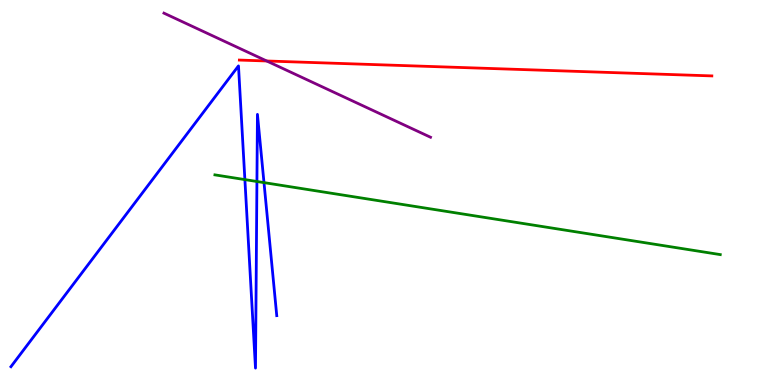[{'lines': ['blue', 'red'], 'intersections': []}, {'lines': ['green', 'red'], 'intersections': []}, {'lines': ['purple', 'red'], 'intersections': [{'x': 3.44, 'y': 8.42}]}, {'lines': ['blue', 'green'], 'intersections': [{'x': 3.16, 'y': 5.34}, {'x': 3.32, 'y': 5.29}, {'x': 3.41, 'y': 5.26}]}, {'lines': ['blue', 'purple'], 'intersections': []}, {'lines': ['green', 'purple'], 'intersections': []}]